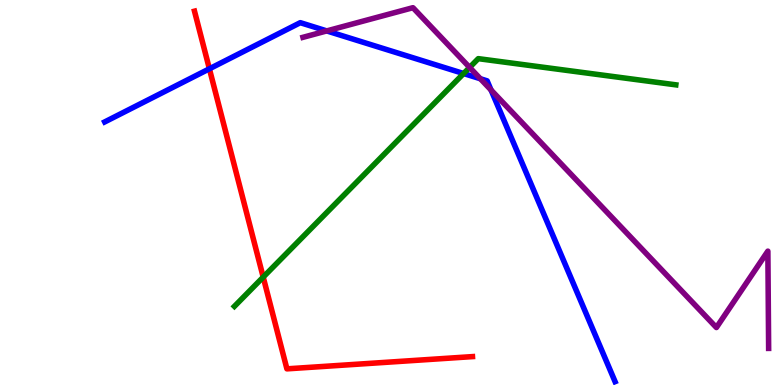[{'lines': ['blue', 'red'], 'intersections': [{'x': 2.7, 'y': 8.21}]}, {'lines': ['green', 'red'], 'intersections': [{'x': 3.4, 'y': 2.8}]}, {'lines': ['purple', 'red'], 'intersections': []}, {'lines': ['blue', 'green'], 'intersections': [{'x': 5.98, 'y': 8.09}]}, {'lines': ['blue', 'purple'], 'intersections': [{'x': 4.22, 'y': 9.2}, {'x': 6.2, 'y': 7.95}, {'x': 6.34, 'y': 7.66}]}, {'lines': ['green', 'purple'], 'intersections': [{'x': 6.06, 'y': 8.25}]}]